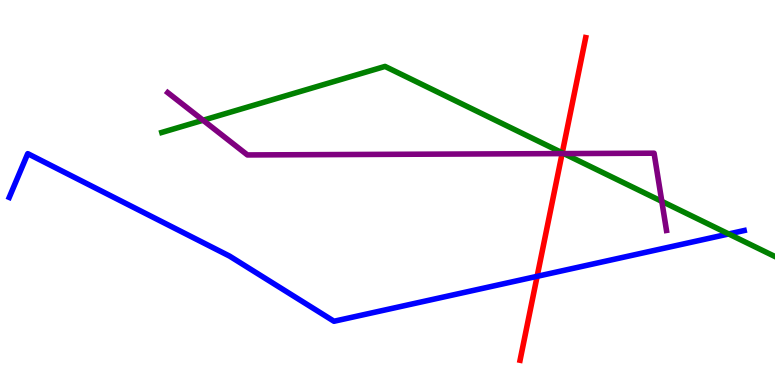[{'lines': ['blue', 'red'], 'intersections': [{'x': 6.93, 'y': 2.82}]}, {'lines': ['green', 'red'], 'intersections': [{'x': 7.25, 'y': 6.03}]}, {'lines': ['purple', 'red'], 'intersections': [{'x': 7.25, 'y': 6.01}]}, {'lines': ['blue', 'green'], 'intersections': [{'x': 9.4, 'y': 3.92}]}, {'lines': ['blue', 'purple'], 'intersections': []}, {'lines': ['green', 'purple'], 'intersections': [{'x': 2.62, 'y': 6.88}, {'x': 7.28, 'y': 6.01}, {'x': 8.54, 'y': 4.77}]}]